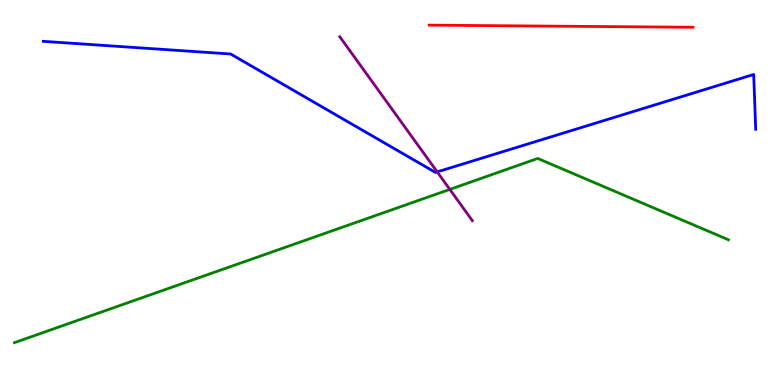[{'lines': ['blue', 'red'], 'intersections': []}, {'lines': ['green', 'red'], 'intersections': []}, {'lines': ['purple', 'red'], 'intersections': []}, {'lines': ['blue', 'green'], 'intersections': []}, {'lines': ['blue', 'purple'], 'intersections': [{'x': 5.64, 'y': 5.54}]}, {'lines': ['green', 'purple'], 'intersections': [{'x': 5.8, 'y': 5.08}]}]